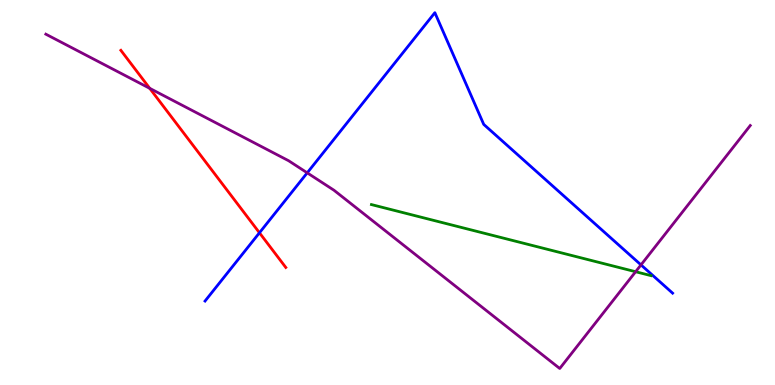[{'lines': ['blue', 'red'], 'intersections': [{'x': 3.35, 'y': 3.95}]}, {'lines': ['green', 'red'], 'intersections': []}, {'lines': ['purple', 'red'], 'intersections': [{'x': 1.93, 'y': 7.71}]}, {'lines': ['blue', 'green'], 'intersections': []}, {'lines': ['blue', 'purple'], 'intersections': [{'x': 3.96, 'y': 5.51}, {'x': 8.27, 'y': 3.12}]}, {'lines': ['green', 'purple'], 'intersections': [{'x': 8.2, 'y': 2.94}]}]